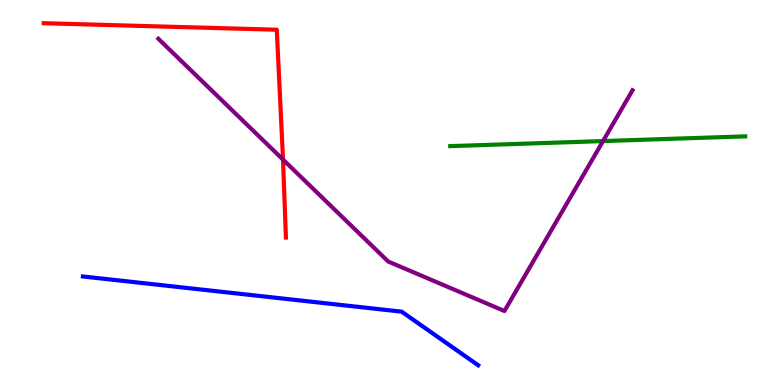[{'lines': ['blue', 'red'], 'intersections': []}, {'lines': ['green', 'red'], 'intersections': []}, {'lines': ['purple', 'red'], 'intersections': [{'x': 3.65, 'y': 5.86}]}, {'lines': ['blue', 'green'], 'intersections': []}, {'lines': ['blue', 'purple'], 'intersections': []}, {'lines': ['green', 'purple'], 'intersections': [{'x': 7.78, 'y': 6.34}]}]